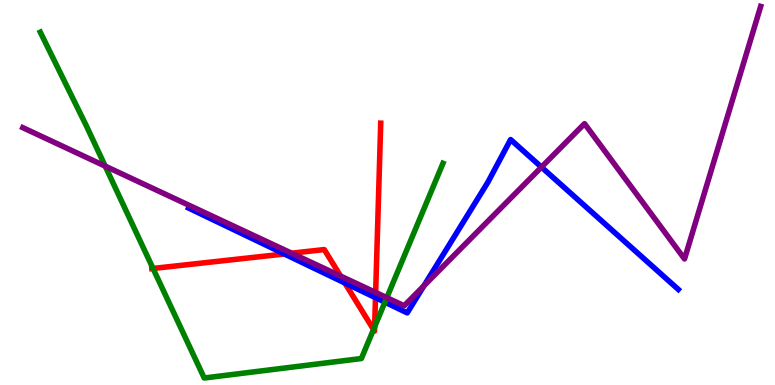[{'lines': ['blue', 'red'], 'intersections': [{'x': 3.67, 'y': 3.4}, {'x': 4.45, 'y': 2.65}, {'x': 4.85, 'y': 2.27}]}, {'lines': ['green', 'red'], 'intersections': [{'x': 1.97, 'y': 3.03}, {'x': 4.82, 'y': 1.44}, {'x': 4.83, 'y': 1.51}]}, {'lines': ['purple', 'red'], 'intersections': [{'x': 3.76, 'y': 3.42}, {'x': 4.39, 'y': 2.83}, {'x': 4.85, 'y': 2.4}]}, {'lines': ['blue', 'green'], 'intersections': [{'x': 4.97, 'y': 2.15}]}, {'lines': ['blue', 'purple'], 'intersections': [{'x': 5.47, 'y': 2.58}, {'x': 6.99, 'y': 5.66}]}, {'lines': ['green', 'purple'], 'intersections': [{'x': 1.36, 'y': 5.68}, {'x': 4.99, 'y': 2.27}]}]